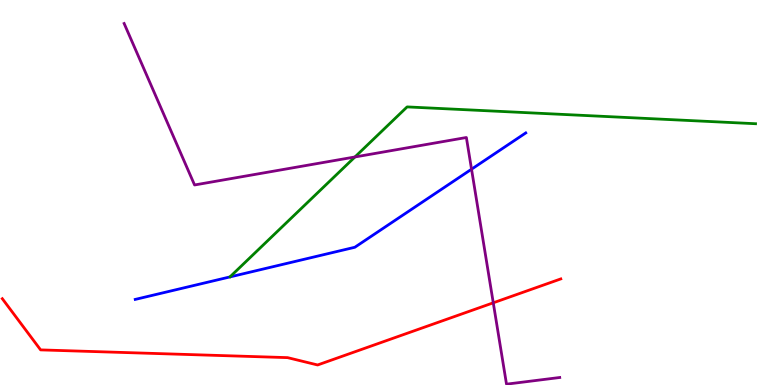[{'lines': ['blue', 'red'], 'intersections': []}, {'lines': ['green', 'red'], 'intersections': []}, {'lines': ['purple', 'red'], 'intersections': [{'x': 6.36, 'y': 2.13}]}, {'lines': ['blue', 'green'], 'intersections': []}, {'lines': ['blue', 'purple'], 'intersections': [{'x': 6.08, 'y': 5.61}]}, {'lines': ['green', 'purple'], 'intersections': [{'x': 4.58, 'y': 5.92}]}]